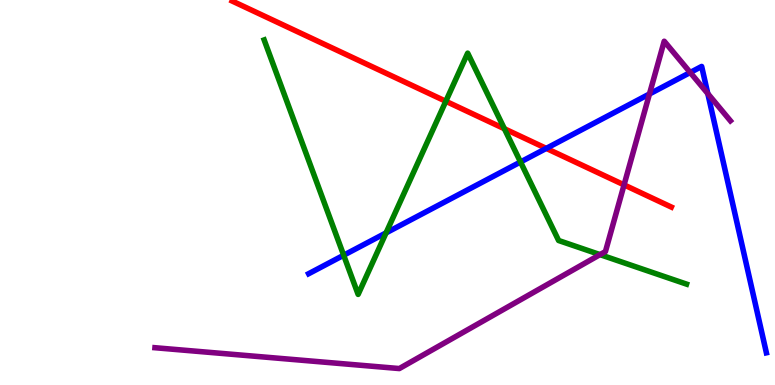[{'lines': ['blue', 'red'], 'intersections': [{'x': 7.05, 'y': 6.15}]}, {'lines': ['green', 'red'], 'intersections': [{'x': 5.75, 'y': 7.37}, {'x': 6.51, 'y': 6.66}]}, {'lines': ['purple', 'red'], 'intersections': [{'x': 8.05, 'y': 5.2}]}, {'lines': ['blue', 'green'], 'intersections': [{'x': 4.43, 'y': 3.37}, {'x': 4.98, 'y': 3.95}, {'x': 6.72, 'y': 5.79}]}, {'lines': ['blue', 'purple'], 'intersections': [{'x': 8.38, 'y': 7.56}, {'x': 8.91, 'y': 8.12}, {'x': 9.13, 'y': 7.57}]}, {'lines': ['green', 'purple'], 'intersections': [{'x': 7.74, 'y': 3.39}]}]